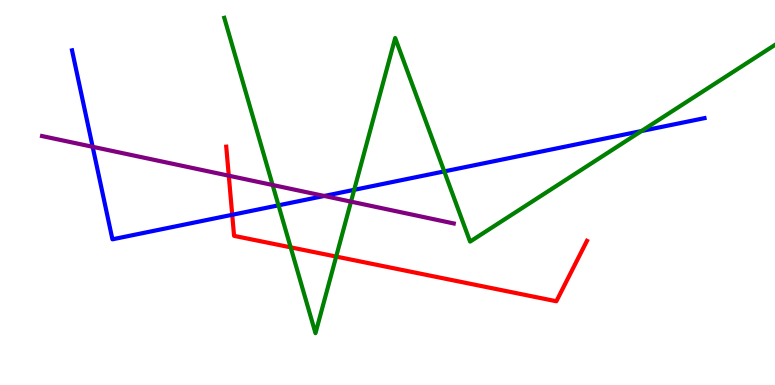[{'lines': ['blue', 'red'], 'intersections': [{'x': 3.0, 'y': 4.42}]}, {'lines': ['green', 'red'], 'intersections': [{'x': 3.75, 'y': 3.58}, {'x': 4.34, 'y': 3.34}]}, {'lines': ['purple', 'red'], 'intersections': [{'x': 2.95, 'y': 5.44}]}, {'lines': ['blue', 'green'], 'intersections': [{'x': 3.59, 'y': 4.67}, {'x': 4.57, 'y': 5.07}, {'x': 5.73, 'y': 5.55}, {'x': 8.28, 'y': 6.6}]}, {'lines': ['blue', 'purple'], 'intersections': [{'x': 1.2, 'y': 6.19}, {'x': 4.18, 'y': 4.91}]}, {'lines': ['green', 'purple'], 'intersections': [{'x': 3.52, 'y': 5.19}, {'x': 4.53, 'y': 4.76}]}]